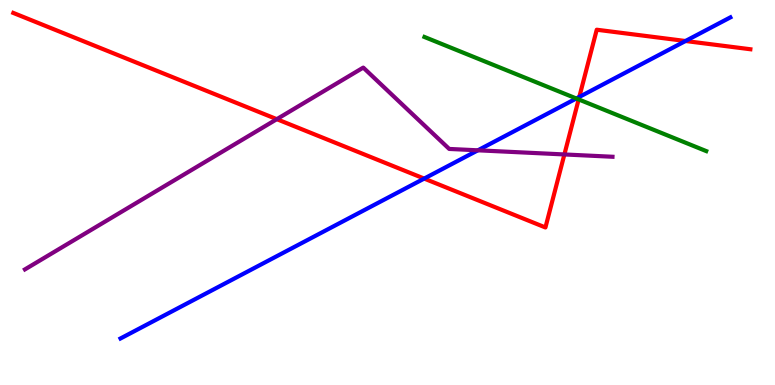[{'lines': ['blue', 'red'], 'intersections': [{'x': 5.47, 'y': 5.36}, {'x': 7.48, 'y': 7.48}, {'x': 8.85, 'y': 8.93}]}, {'lines': ['green', 'red'], 'intersections': [{'x': 7.47, 'y': 7.42}]}, {'lines': ['purple', 'red'], 'intersections': [{'x': 3.57, 'y': 6.9}, {'x': 7.28, 'y': 5.99}]}, {'lines': ['blue', 'green'], 'intersections': [{'x': 7.44, 'y': 7.44}]}, {'lines': ['blue', 'purple'], 'intersections': [{'x': 6.17, 'y': 6.1}]}, {'lines': ['green', 'purple'], 'intersections': []}]